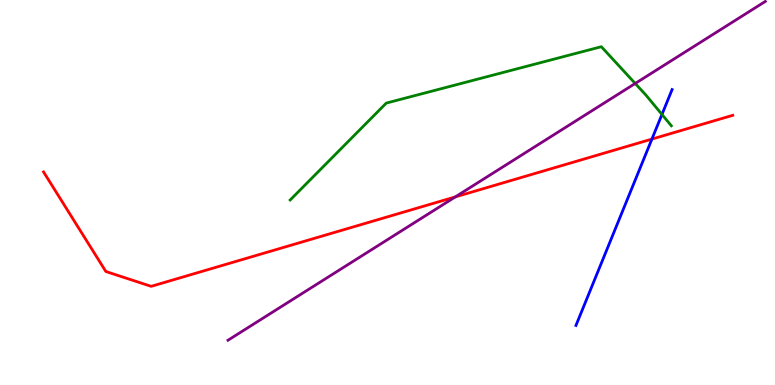[{'lines': ['blue', 'red'], 'intersections': [{'x': 8.41, 'y': 6.39}]}, {'lines': ['green', 'red'], 'intersections': []}, {'lines': ['purple', 'red'], 'intersections': [{'x': 5.88, 'y': 4.89}]}, {'lines': ['blue', 'green'], 'intersections': [{'x': 8.54, 'y': 7.03}]}, {'lines': ['blue', 'purple'], 'intersections': []}, {'lines': ['green', 'purple'], 'intersections': [{'x': 8.2, 'y': 7.83}]}]